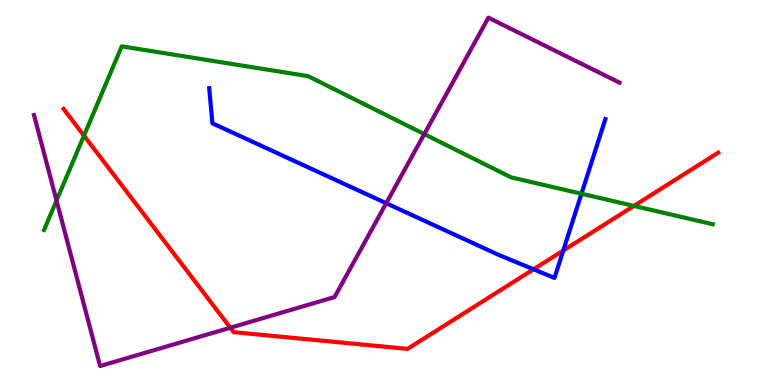[{'lines': ['blue', 'red'], 'intersections': [{'x': 6.88, 'y': 3.01}, {'x': 7.27, 'y': 3.49}]}, {'lines': ['green', 'red'], 'intersections': [{'x': 1.08, 'y': 6.48}, {'x': 8.18, 'y': 4.65}]}, {'lines': ['purple', 'red'], 'intersections': [{'x': 2.97, 'y': 1.49}]}, {'lines': ['blue', 'green'], 'intersections': [{'x': 7.5, 'y': 4.97}]}, {'lines': ['blue', 'purple'], 'intersections': [{'x': 4.98, 'y': 4.72}]}, {'lines': ['green', 'purple'], 'intersections': [{'x': 0.729, 'y': 4.79}, {'x': 5.47, 'y': 6.52}]}]